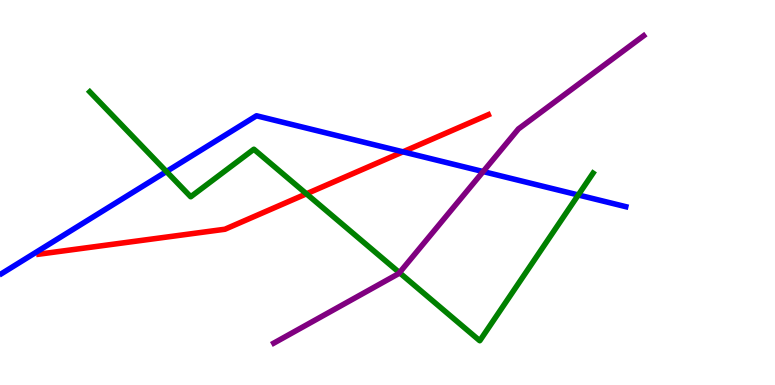[{'lines': ['blue', 'red'], 'intersections': [{'x': 5.2, 'y': 6.06}]}, {'lines': ['green', 'red'], 'intersections': [{'x': 3.95, 'y': 4.97}]}, {'lines': ['purple', 'red'], 'intersections': []}, {'lines': ['blue', 'green'], 'intersections': [{'x': 2.15, 'y': 5.54}, {'x': 7.46, 'y': 4.94}]}, {'lines': ['blue', 'purple'], 'intersections': [{'x': 6.23, 'y': 5.54}]}, {'lines': ['green', 'purple'], 'intersections': [{'x': 5.15, 'y': 2.92}]}]